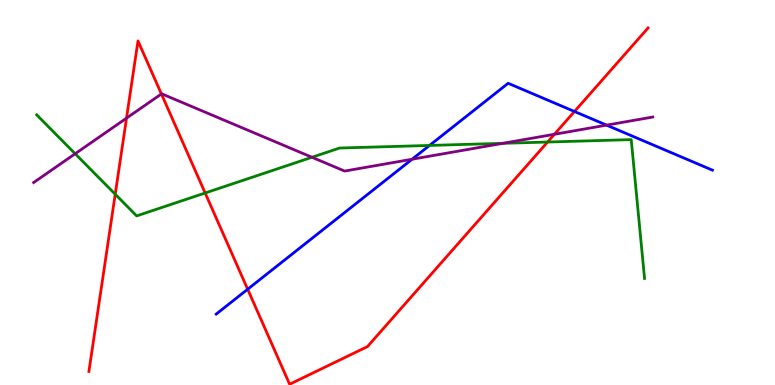[{'lines': ['blue', 'red'], 'intersections': [{'x': 3.2, 'y': 2.49}, {'x': 7.41, 'y': 7.1}]}, {'lines': ['green', 'red'], 'intersections': [{'x': 1.49, 'y': 4.95}, {'x': 2.65, 'y': 4.99}, {'x': 7.07, 'y': 6.31}]}, {'lines': ['purple', 'red'], 'intersections': [{'x': 1.63, 'y': 6.93}, {'x': 2.08, 'y': 7.56}, {'x': 7.15, 'y': 6.51}]}, {'lines': ['blue', 'green'], 'intersections': [{'x': 5.54, 'y': 6.22}]}, {'lines': ['blue', 'purple'], 'intersections': [{'x': 5.32, 'y': 5.86}, {'x': 7.83, 'y': 6.75}]}, {'lines': ['green', 'purple'], 'intersections': [{'x': 0.97, 'y': 6.01}, {'x': 4.03, 'y': 5.92}, {'x': 6.49, 'y': 6.28}]}]